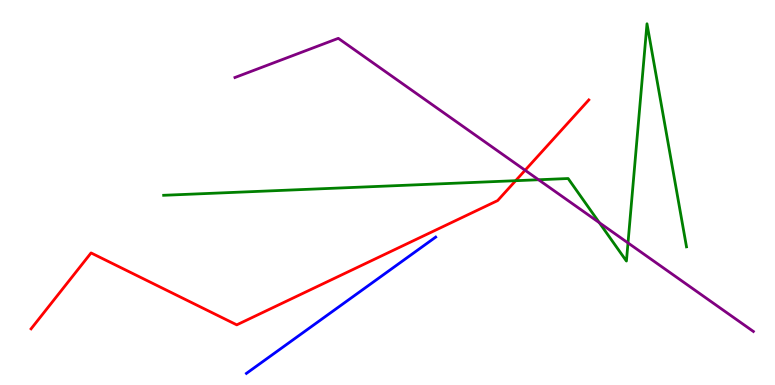[{'lines': ['blue', 'red'], 'intersections': []}, {'lines': ['green', 'red'], 'intersections': [{'x': 6.65, 'y': 5.31}]}, {'lines': ['purple', 'red'], 'intersections': [{'x': 6.78, 'y': 5.58}]}, {'lines': ['blue', 'green'], 'intersections': []}, {'lines': ['blue', 'purple'], 'intersections': []}, {'lines': ['green', 'purple'], 'intersections': [{'x': 6.95, 'y': 5.33}, {'x': 7.73, 'y': 4.22}, {'x': 8.1, 'y': 3.69}]}]